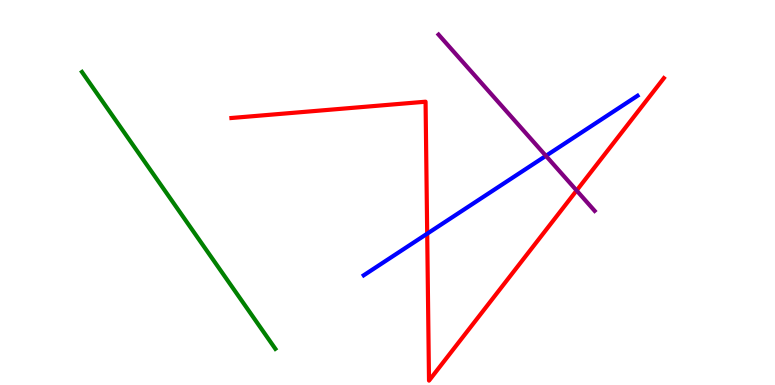[{'lines': ['blue', 'red'], 'intersections': [{'x': 5.51, 'y': 3.93}]}, {'lines': ['green', 'red'], 'intersections': []}, {'lines': ['purple', 'red'], 'intersections': [{'x': 7.44, 'y': 5.05}]}, {'lines': ['blue', 'green'], 'intersections': []}, {'lines': ['blue', 'purple'], 'intersections': [{'x': 7.04, 'y': 5.95}]}, {'lines': ['green', 'purple'], 'intersections': []}]